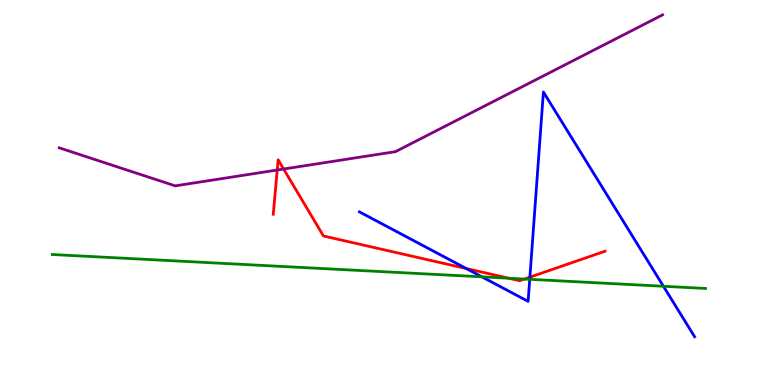[{'lines': ['blue', 'red'], 'intersections': [{'x': 6.02, 'y': 3.02}, {'x': 6.84, 'y': 2.8}]}, {'lines': ['green', 'red'], 'intersections': [{'x': 6.56, 'y': 2.77}, {'x': 6.77, 'y': 2.75}]}, {'lines': ['purple', 'red'], 'intersections': [{'x': 3.58, 'y': 5.58}, {'x': 3.66, 'y': 5.61}]}, {'lines': ['blue', 'green'], 'intersections': [{'x': 6.22, 'y': 2.81}, {'x': 6.84, 'y': 2.74}, {'x': 8.56, 'y': 2.56}]}, {'lines': ['blue', 'purple'], 'intersections': []}, {'lines': ['green', 'purple'], 'intersections': []}]